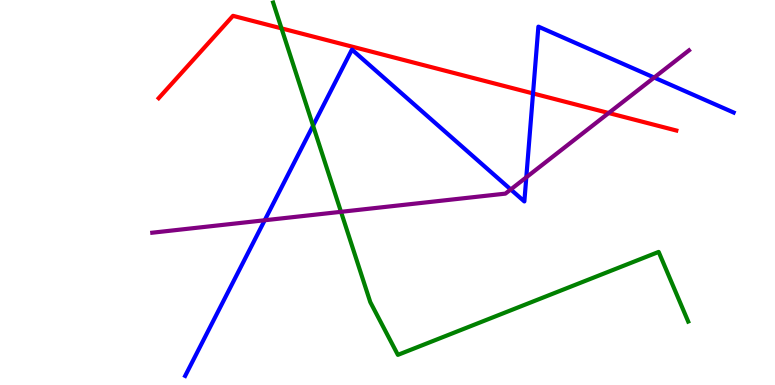[{'lines': ['blue', 'red'], 'intersections': [{'x': 6.88, 'y': 7.57}]}, {'lines': ['green', 'red'], 'intersections': [{'x': 3.63, 'y': 9.26}]}, {'lines': ['purple', 'red'], 'intersections': [{'x': 7.85, 'y': 7.06}]}, {'lines': ['blue', 'green'], 'intersections': [{'x': 4.04, 'y': 6.74}]}, {'lines': ['blue', 'purple'], 'intersections': [{'x': 3.42, 'y': 4.28}, {'x': 6.59, 'y': 5.08}, {'x': 6.79, 'y': 5.39}, {'x': 8.44, 'y': 7.99}]}, {'lines': ['green', 'purple'], 'intersections': [{'x': 4.4, 'y': 4.5}]}]